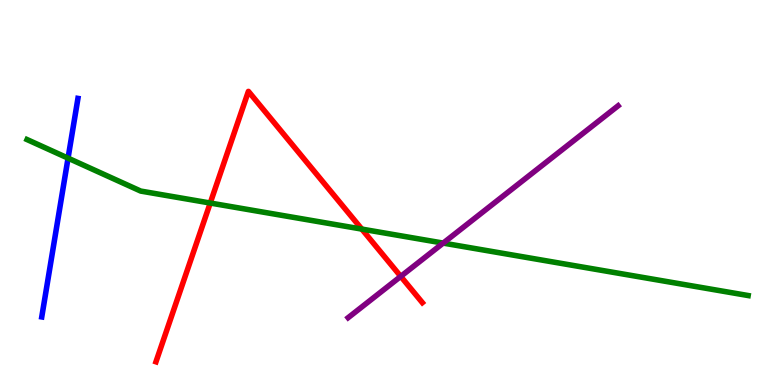[{'lines': ['blue', 'red'], 'intersections': []}, {'lines': ['green', 'red'], 'intersections': [{'x': 2.71, 'y': 4.73}, {'x': 4.67, 'y': 4.05}]}, {'lines': ['purple', 'red'], 'intersections': [{'x': 5.17, 'y': 2.82}]}, {'lines': ['blue', 'green'], 'intersections': [{'x': 0.878, 'y': 5.89}]}, {'lines': ['blue', 'purple'], 'intersections': []}, {'lines': ['green', 'purple'], 'intersections': [{'x': 5.72, 'y': 3.69}]}]